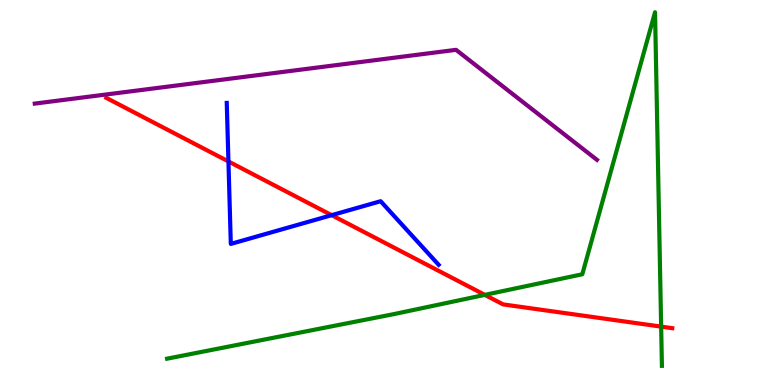[{'lines': ['blue', 'red'], 'intersections': [{'x': 2.95, 'y': 5.81}, {'x': 4.28, 'y': 4.41}]}, {'lines': ['green', 'red'], 'intersections': [{'x': 6.26, 'y': 2.34}, {'x': 8.53, 'y': 1.52}]}, {'lines': ['purple', 'red'], 'intersections': []}, {'lines': ['blue', 'green'], 'intersections': []}, {'lines': ['blue', 'purple'], 'intersections': []}, {'lines': ['green', 'purple'], 'intersections': []}]